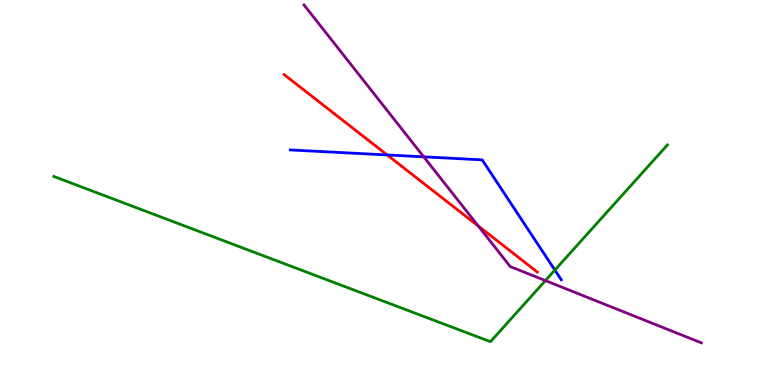[{'lines': ['blue', 'red'], 'intersections': [{'x': 5.0, 'y': 5.98}]}, {'lines': ['green', 'red'], 'intersections': []}, {'lines': ['purple', 'red'], 'intersections': [{'x': 6.17, 'y': 4.13}]}, {'lines': ['blue', 'green'], 'intersections': [{'x': 7.16, 'y': 2.99}]}, {'lines': ['blue', 'purple'], 'intersections': [{'x': 5.47, 'y': 5.93}]}, {'lines': ['green', 'purple'], 'intersections': [{'x': 7.04, 'y': 2.71}]}]